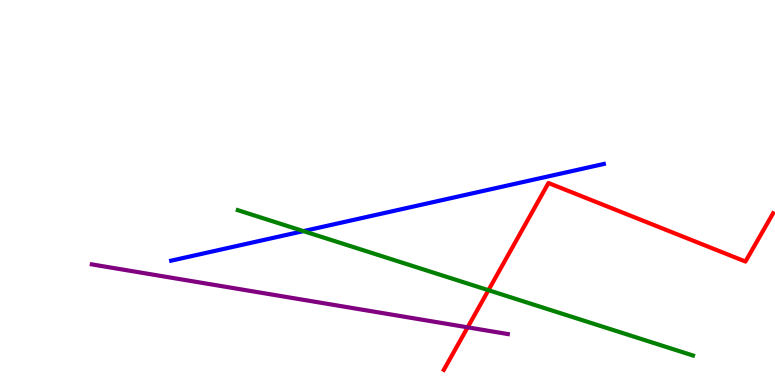[{'lines': ['blue', 'red'], 'intersections': []}, {'lines': ['green', 'red'], 'intersections': [{'x': 6.3, 'y': 2.46}]}, {'lines': ['purple', 'red'], 'intersections': [{'x': 6.03, 'y': 1.5}]}, {'lines': ['blue', 'green'], 'intersections': [{'x': 3.92, 'y': 4.0}]}, {'lines': ['blue', 'purple'], 'intersections': []}, {'lines': ['green', 'purple'], 'intersections': []}]